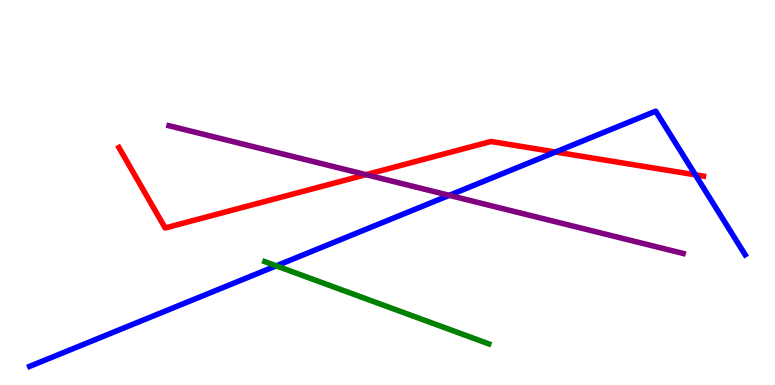[{'lines': ['blue', 'red'], 'intersections': [{'x': 7.17, 'y': 6.05}, {'x': 8.97, 'y': 5.46}]}, {'lines': ['green', 'red'], 'intersections': []}, {'lines': ['purple', 'red'], 'intersections': [{'x': 4.72, 'y': 5.46}]}, {'lines': ['blue', 'green'], 'intersections': [{'x': 3.56, 'y': 3.09}]}, {'lines': ['blue', 'purple'], 'intersections': [{'x': 5.8, 'y': 4.93}]}, {'lines': ['green', 'purple'], 'intersections': []}]